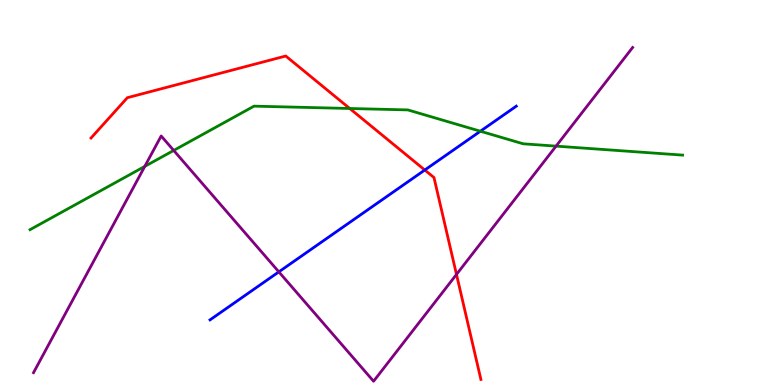[{'lines': ['blue', 'red'], 'intersections': [{'x': 5.48, 'y': 5.58}]}, {'lines': ['green', 'red'], 'intersections': [{'x': 4.51, 'y': 7.18}]}, {'lines': ['purple', 'red'], 'intersections': [{'x': 5.89, 'y': 2.87}]}, {'lines': ['blue', 'green'], 'intersections': [{'x': 6.2, 'y': 6.59}]}, {'lines': ['blue', 'purple'], 'intersections': [{'x': 3.6, 'y': 2.94}]}, {'lines': ['green', 'purple'], 'intersections': [{'x': 1.87, 'y': 5.68}, {'x': 2.24, 'y': 6.09}, {'x': 7.17, 'y': 6.2}]}]